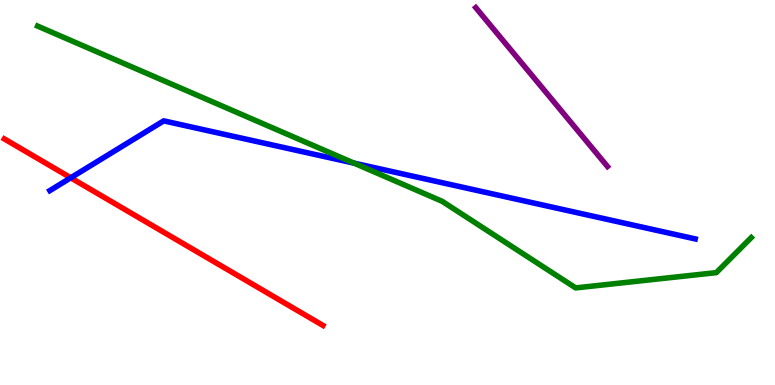[{'lines': ['blue', 'red'], 'intersections': [{'x': 0.913, 'y': 5.38}]}, {'lines': ['green', 'red'], 'intersections': []}, {'lines': ['purple', 'red'], 'intersections': []}, {'lines': ['blue', 'green'], 'intersections': [{'x': 4.57, 'y': 5.76}]}, {'lines': ['blue', 'purple'], 'intersections': []}, {'lines': ['green', 'purple'], 'intersections': []}]